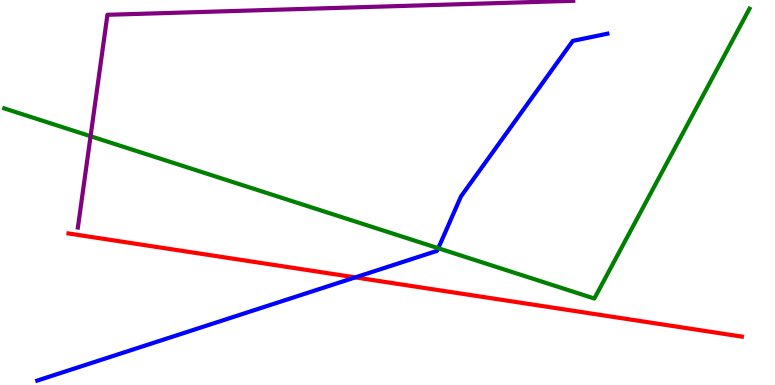[{'lines': ['blue', 'red'], 'intersections': [{'x': 4.58, 'y': 2.8}]}, {'lines': ['green', 'red'], 'intersections': []}, {'lines': ['purple', 'red'], 'intersections': []}, {'lines': ['blue', 'green'], 'intersections': [{'x': 5.66, 'y': 3.55}]}, {'lines': ['blue', 'purple'], 'intersections': []}, {'lines': ['green', 'purple'], 'intersections': [{'x': 1.17, 'y': 6.46}]}]